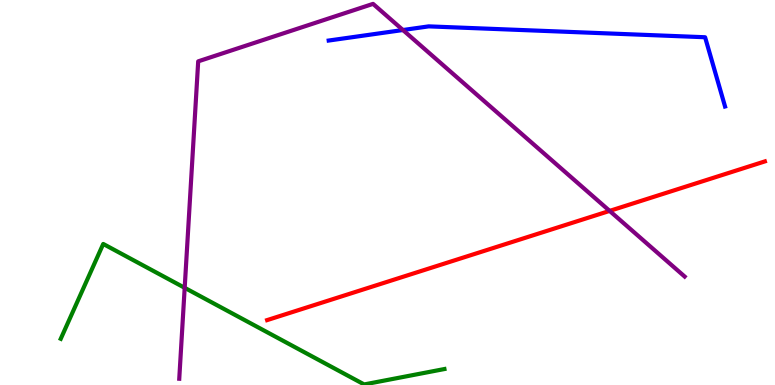[{'lines': ['blue', 'red'], 'intersections': []}, {'lines': ['green', 'red'], 'intersections': []}, {'lines': ['purple', 'red'], 'intersections': [{'x': 7.87, 'y': 4.52}]}, {'lines': ['blue', 'green'], 'intersections': []}, {'lines': ['blue', 'purple'], 'intersections': [{'x': 5.2, 'y': 9.22}]}, {'lines': ['green', 'purple'], 'intersections': [{'x': 2.38, 'y': 2.52}]}]